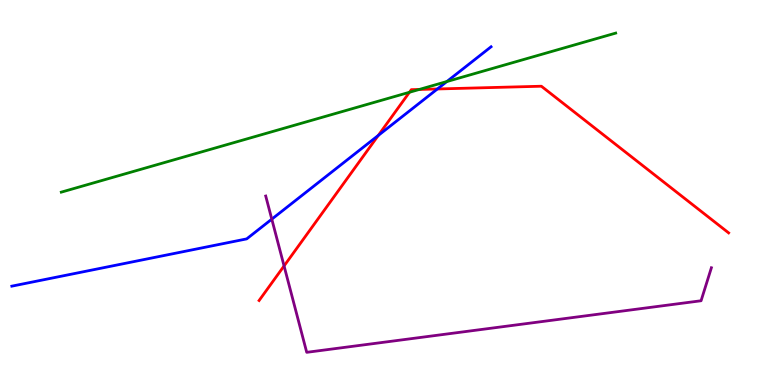[{'lines': ['blue', 'red'], 'intersections': [{'x': 4.88, 'y': 6.48}, {'x': 5.64, 'y': 7.69}]}, {'lines': ['green', 'red'], 'intersections': [{'x': 5.28, 'y': 7.6}, {'x': 5.41, 'y': 7.68}]}, {'lines': ['purple', 'red'], 'intersections': [{'x': 3.67, 'y': 3.09}]}, {'lines': ['blue', 'green'], 'intersections': [{'x': 5.77, 'y': 7.88}]}, {'lines': ['blue', 'purple'], 'intersections': [{'x': 3.51, 'y': 4.31}]}, {'lines': ['green', 'purple'], 'intersections': []}]